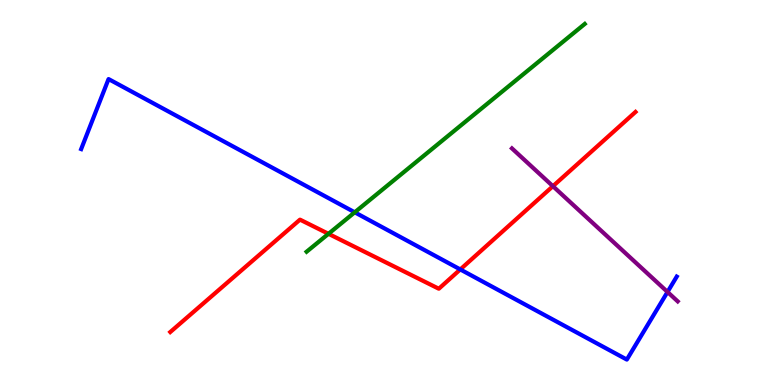[{'lines': ['blue', 'red'], 'intersections': [{'x': 5.94, 'y': 3.0}]}, {'lines': ['green', 'red'], 'intersections': [{'x': 4.24, 'y': 3.93}]}, {'lines': ['purple', 'red'], 'intersections': [{'x': 7.13, 'y': 5.16}]}, {'lines': ['blue', 'green'], 'intersections': [{'x': 4.58, 'y': 4.49}]}, {'lines': ['blue', 'purple'], 'intersections': [{'x': 8.61, 'y': 2.42}]}, {'lines': ['green', 'purple'], 'intersections': []}]